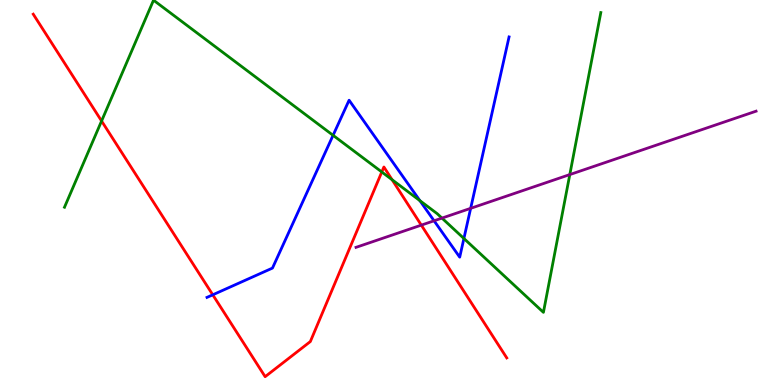[{'lines': ['blue', 'red'], 'intersections': [{'x': 2.75, 'y': 2.34}]}, {'lines': ['green', 'red'], 'intersections': [{'x': 1.31, 'y': 6.86}, {'x': 4.93, 'y': 5.53}, {'x': 5.06, 'y': 5.33}]}, {'lines': ['purple', 'red'], 'intersections': [{'x': 5.44, 'y': 4.15}]}, {'lines': ['blue', 'green'], 'intersections': [{'x': 4.3, 'y': 6.49}, {'x': 5.42, 'y': 4.79}, {'x': 5.99, 'y': 3.81}]}, {'lines': ['blue', 'purple'], 'intersections': [{'x': 5.6, 'y': 4.27}, {'x': 6.07, 'y': 4.59}]}, {'lines': ['green', 'purple'], 'intersections': [{'x': 5.7, 'y': 4.34}, {'x': 7.35, 'y': 5.47}]}]